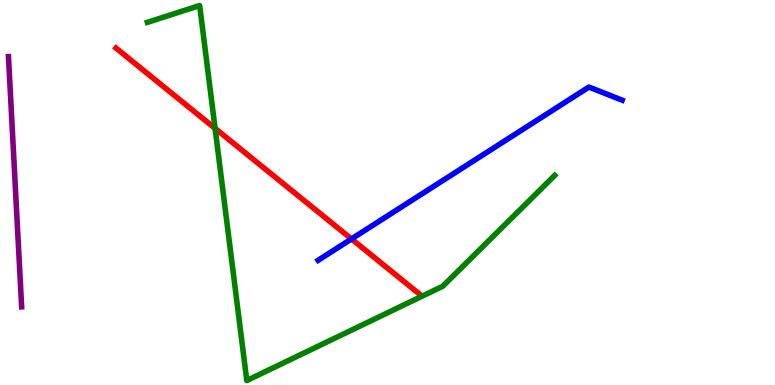[{'lines': ['blue', 'red'], 'intersections': [{'x': 4.54, 'y': 3.79}]}, {'lines': ['green', 'red'], 'intersections': [{'x': 2.78, 'y': 6.66}]}, {'lines': ['purple', 'red'], 'intersections': []}, {'lines': ['blue', 'green'], 'intersections': []}, {'lines': ['blue', 'purple'], 'intersections': []}, {'lines': ['green', 'purple'], 'intersections': []}]